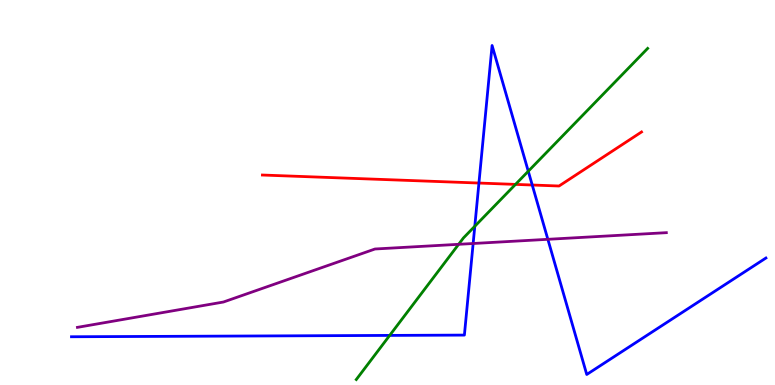[{'lines': ['blue', 'red'], 'intersections': [{'x': 6.18, 'y': 5.25}, {'x': 6.87, 'y': 5.19}]}, {'lines': ['green', 'red'], 'intersections': [{'x': 6.65, 'y': 5.21}]}, {'lines': ['purple', 'red'], 'intersections': []}, {'lines': ['blue', 'green'], 'intersections': [{'x': 5.03, 'y': 1.29}, {'x': 6.13, 'y': 4.12}, {'x': 6.82, 'y': 5.55}]}, {'lines': ['blue', 'purple'], 'intersections': [{'x': 6.11, 'y': 3.68}, {'x': 7.07, 'y': 3.78}]}, {'lines': ['green', 'purple'], 'intersections': [{'x': 5.92, 'y': 3.65}]}]